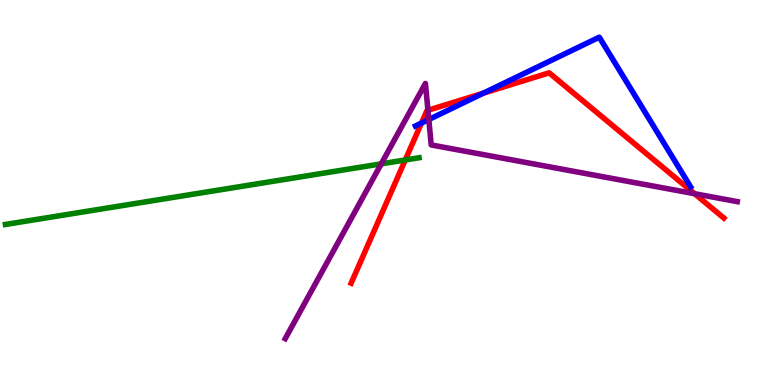[{'lines': ['blue', 'red'], 'intersections': [{'x': 5.44, 'y': 6.8}, {'x': 6.24, 'y': 7.58}]}, {'lines': ['green', 'red'], 'intersections': [{'x': 5.23, 'y': 5.84}]}, {'lines': ['purple', 'red'], 'intersections': [{'x': 5.52, 'y': 7.14}, {'x': 8.96, 'y': 4.97}]}, {'lines': ['blue', 'green'], 'intersections': []}, {'lines': ['blue', 'purple'], 'intersections': [{'x': 5.53, 'y': 6.9}]}, {'lines': ['green', 'purple'], 'intersections': [{'x': 4.92, 'y': 5.74}]}]